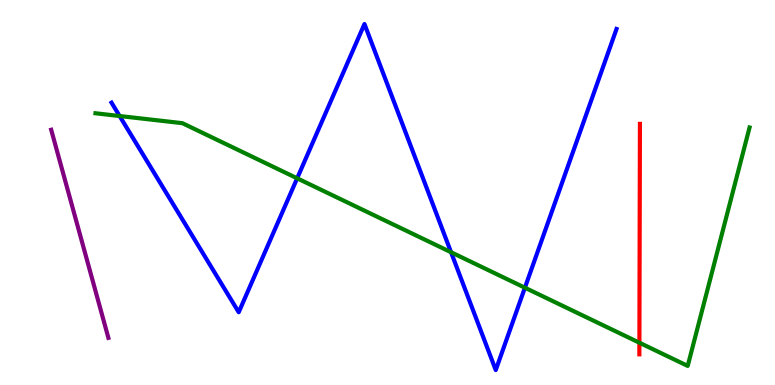[{'lines': ['blue', 'red'], 'intersections': []}, {'lines': ['green', 'red'], 'intersections': [{'x': 8.25, 'y': 1.1}]}, {'lines': ['purple', 'red'], 'intersections': []}, {'lines': ['blue', 'green'], 'intersections': [{'x': 1.54, 'y': 6.99}, {'x': 3.83, 'y': 5.37}, {'x': 5.82, 'y': 3.45}, {'x': 6.77, 'y': 2.53}]}, {'lines': ['blue', 'purple'], 'intersections': []}, {'lines': ['green', 'purple'], 'intersections': []}]